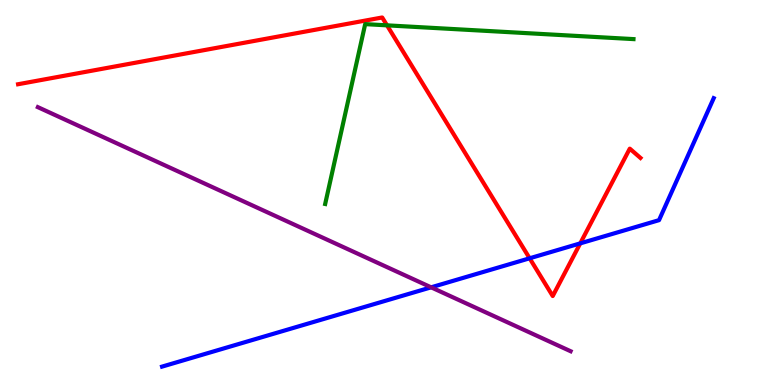[{'lines': ['blue', 'red'], 'intersections': [{'x': 6.83, 'y': 3.29}, {'x': 7.49, 'y': 3.68}]}, {'lines': ['green', 'red'], 'intersections': [{'x': 4.99, 'y': 9.34}]}, {'lines': ['purple', 'red'], 'intersections': []}, {'lines': ['blue', 'green'], 'intersections': []}, {'lines': ['blue', 'purple'], 'intersections': [{'x': 5.56, 'y': 2.54}]}, {'lines': ['green', 'purple'], 'intersections': []}]